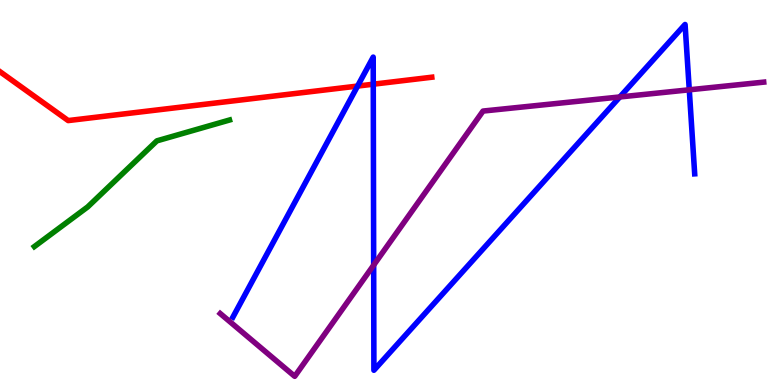[{'lines': ['blue', 'red'], 'intersections': [{'x': 4.61, 'y': 7.76}, {'x': 4.82, 'y': 7.81}]}, {'lines': ['green', 'red'], 'intersections': []}, {'lines': ['purple', 'red'], 'intersections': []}, {'lines': ['blue', 'green'], 'intersections': []}, {'lines': ['blue', 'purple'], 'intersections': [{'x': 4.82, 'y': 3.11}, {'x': 8.0, 'y': 7.48}, {'x': 8.89, 'y': 7.67}]}, {'lines': ['green', 'purple'], 'intersections': []}]